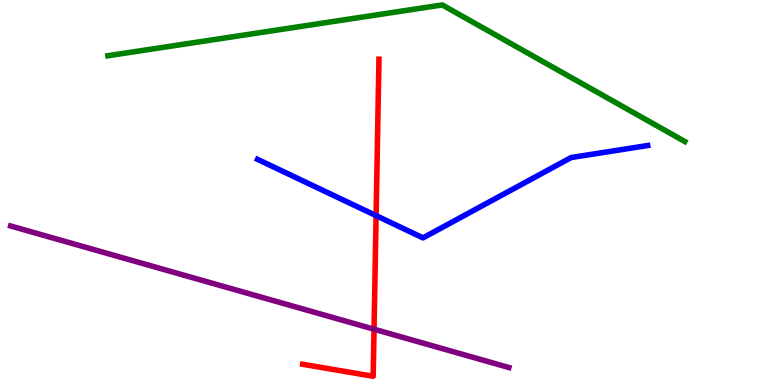[{'lines': ['blue', 'red'], 'intersections': [{'x': 4.85, 'y': 4.4}]}, {'lines': ['green', 'red'], 'intersections': []}, {'lines': ['purple', 'red'], 'intersections': [{'x': 4.83, 'y': 1.45}]}, {'lines': ['blue', 'green'], 'intersections': []}, {'lines': ['blue', 'purple'], 'intersections': []}, {'lines': ['green', 'purple'], 'intersections': []}]